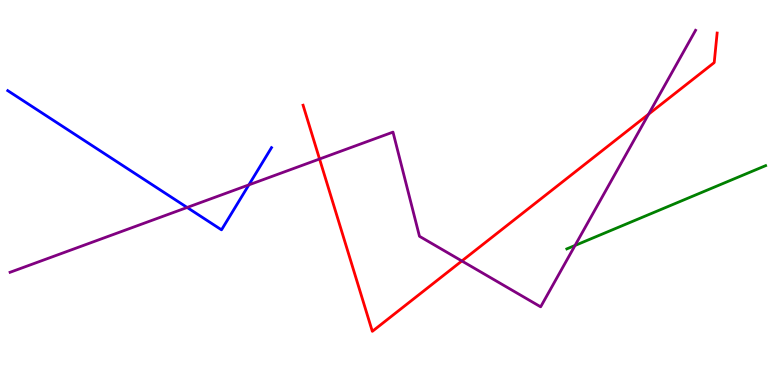[{'lines': ['blue', 'red'], 'intersections': []}, {'lines': ['green', 'red'], 'intersections': []}, {'lines': ['purple', 'red'], 'intersections': [{'x': 4.12, 'y': 5.87}, {'x': 5.96, 'y': 3.22}, {'x': 8.37, 'y': 7.03}]}, {'lines': ['blue', 'green'], 'intersections': []}, {'lines': ['blue', 'purple'], 'intersections': [{'x': 2.41, 'y': 4.61}, {'x': 3.21, 'y': 5.2}]}, {'lines': ['green', 'purple'], 'intersections': [{'x': 7.42, 'y': 3.62}]}]